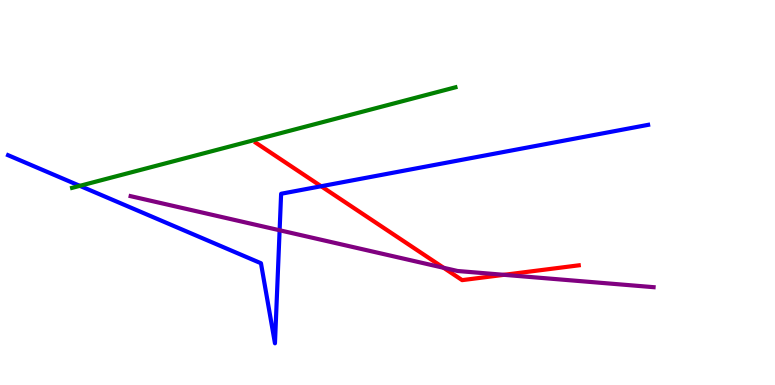[{'lines': ['blue', 'red'], 'intersections': [{'x': 4.14, 'y': 5.16}]}, {'lines': ['green', 'red'], 'intersections': []}, {'lines': ['purple', 'red'], 'intersections': [{'x': 5.72, 'y': 3.04}, {'x': 6.5, 'y': 2.86}]}, {'lines': ['blue', 'green'], 'intersections': [{'x': 1.03, 'y': 5.17}]}, {'lines': ['blue', 'purple'], 'intersections': [{'x': 3.61, 'y': 4.02}]}, {'lines': ['green', 'purple'], 'intersections': []}]